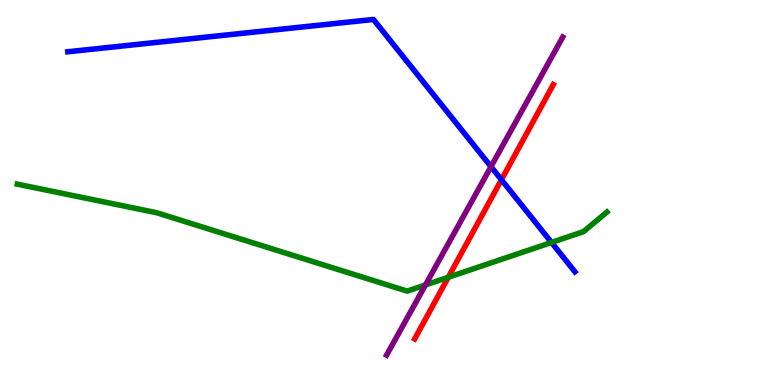[{'lines': ['blue', 'red'], 'intersections': [{'x': 6.47, 'y': 5.33}]}, {'lines': ['green', 'red'], 'intersections': [{'x': 5.78, 'y': 2.8}]}, {'lines': ['purple', 'red'], 'intersections': []}, {'lines': ['blue', 'green'], 'intersections': [{'x': 7.12, 'y': 3.7}]}, {'lines': ['blue', 'purple'], 'intersections': [{'x': 6.34, 'y': 5.67}]}, {'lines': ['green', 'purple'], 'intersections': [{'x': 5.49, 'y': 2.6}]}]